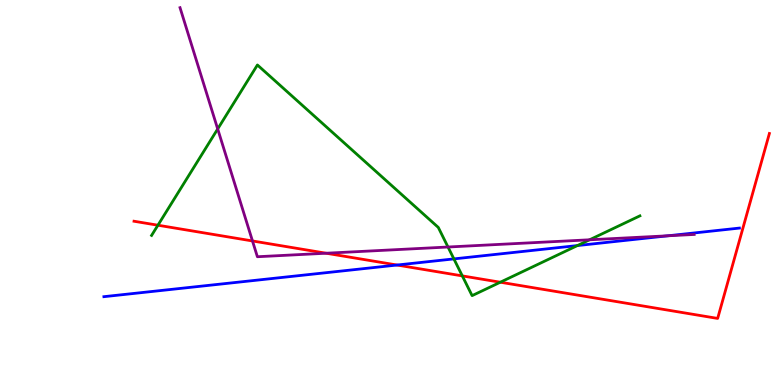[{'lines': ['blue', 'red'], 'intersections': [{'x': 5.12, 'y': 3.12}]}, {'lines': ['green', 'red'], 'intersections': [{'x': 2.04, 'y': 4.15}, {'x': 5.97, 'y': 2.83}, {'x': 6.46, 'y': 2.67}]}, {'lines': ['purple', 'red'], 'intersections': [{'x': 3.26, 'y': 3.74}, {'x': 4.21, 'y': 3.42}]}, {'lines': ['blue', 'green'], 'intersections': [{'x': 5.86, 'y': 3.28}, {'x': 7.45, 'y': 3.62}]}, {'lines': ['blue', 'purple'], 'intersections': [{'x': 8.62, 'y': 3.88}]}, {'lines': ['green', 'purple'], 'intersections': [{'x': 2.81, 'y': 6.65}, {'x': 5.78, 'y': 3.58}, {'x': 7.61, 'y': 3.77}]}]